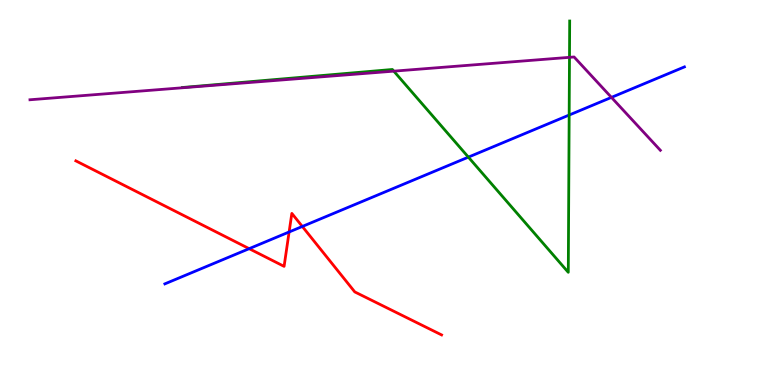[{'lines': ['blue', 'red'], 'intersections': [{'x': 3.21, 'y': 3.54}, {'x': 3.73, 'y': 3.97}, {'x': 3.9, 'y': 4.12}]}, {'lines': ['green', 'red'], 'intersections': []}, {'lines': ['purple', 'red'], 'intersections': []}, {'lines': ['blue', 'green'], 'intersections': [{'x': 6.04, 'y': 5.92}, {'x': 7.34, 'y': 7.01}]}, {'lines': ['blue', 'purple'], 'intersections': [{'x': 7.89, 'y': 7.47}]}, {'lines': ['green', 'purple'], 'intersections': [{'x': 5.08, 'y': 8.15}, {'x': 7.35, 'y': 8.51}]}]